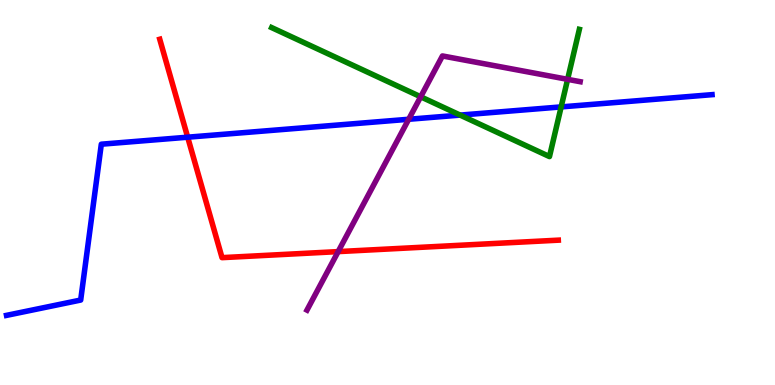[{'lines': ['blue', 'red'], 'intersections': [{'x': 2.42, 'y': 6.44}]}, {'lines': ['green', 'red'], 'intersections': []}, {'lines': ['purple', 'red'], 'intersections': [{'x': 4.36, 'y': 3.46}]}, {'lines': ['blue', 'green'], 'intersections': [{'x': 5.94, 'y': 7.01}, {'x': 7.24, 'y': 7.22}]}, {'lines': ['blue', 'purple'], 'intersections': [{'x': 5.27, 'y': 6.9}]}, {'lines': ['green', 'purple'], 'intersections': [{'x': 5.43, 'y': 7.49}, {'x': 7.32, 'y': 7.94}]}]